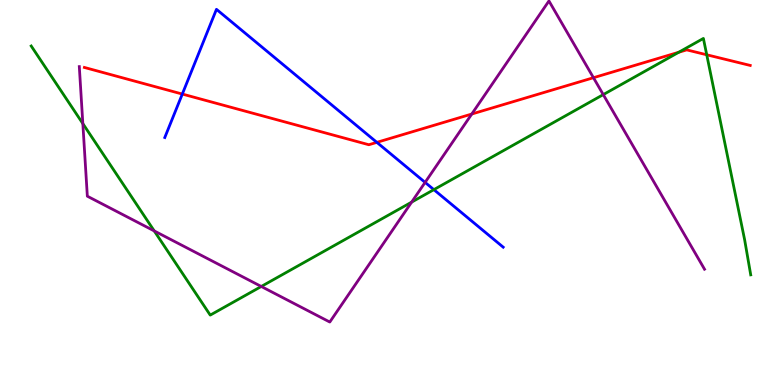[{'lines': ['blue', 'red'], 'intersections': [{'x': 2.35, 'y': 7.56}, {'x': 4.86, 'y': 6.3}]}, {'lines': ['green', 'red'], 'intersections': [{'x': 8.76, 'y': 8.64}, {'x': 9.12, 'y': 8.58}]}, {'lines': ['purple', 'red'], 'intersections': [{'x': 6.09, 'y': 7.04}, {'x': 7.66, 'y': 7.98}]}, {'lines': ['blue', 'green'], 'intersections': [{'x': 5.6, 'y': 5.07}]}, {'lines': ['blue', 'purple'], 'intersections': [{'x': 5.49, 'y': 5.26}]}, {'lines': ['green', 'purple'], 'intersections': [{'x': 1.07, 'y': 6.79}, {'x': 1.99, 'y': 4.0}, {'x': 3.37, 'y': 2.56}, {'x': 5.31, 'y': 4.75}, {'x': 7.78, 'y': 7.54}]}]